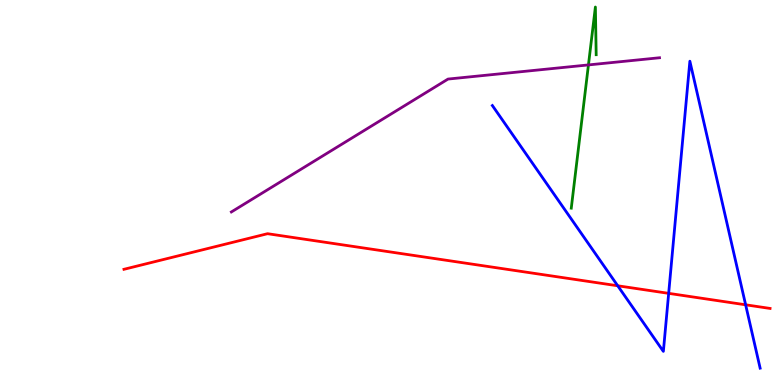[{'lines': ['blue', 'red'], 'intersections': [{'x': 7.97, 'y': 2.58}, {'x': 8.63, 'y': 2.38}, {'x': 9.62, 'y': 2.08}]}, {'lines': ['green', 'red'], 'intersections': []}, {'lines': ['purple', 'red'], 'intersections': []}, {'lines': ['blue', 'green'], 'intersections': []}, {'lines': ['blue', 'purple'], 'intersections': []}, {'lines': ['green', 'purple'], 'intersections': [{'x': 7.59, 'y': 8.31}]}]